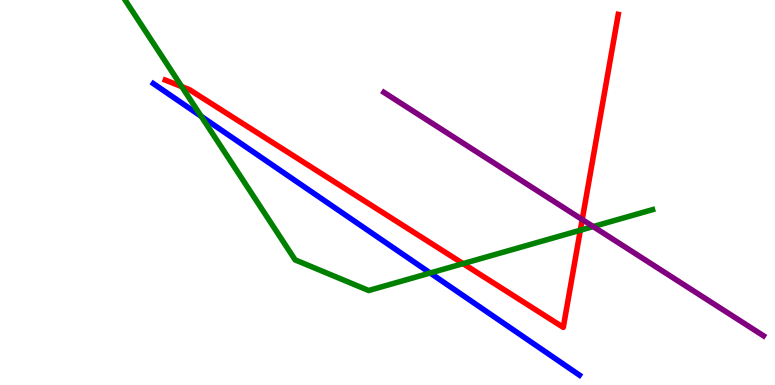[{'lines': ['blue', 'red'], 'intersections': []}, {'lines': ['green', 'red'], 'intersections': [{'x': 2.35, 'y': 7.75}, {'x': 5.98, 'y': 3.15}, {'x': 7.49, 'y': 4.02}]}, {'lines': ['purple', 'red'], 'intersections': [{'x': 7.51, 'y': 4.3}]}, {'lines': ['blue', 'green'], 'intersections': [{'x': 2.6, 'y': 6.98}, {'x': 5.55, 'y': 2.91}]}, {'lines': ['blue', 'purple'], 'intersections': []}, {'lines': ['green', 'purple'], 'intersections': [{'x': 7.65, 'y': 4.11}]}]